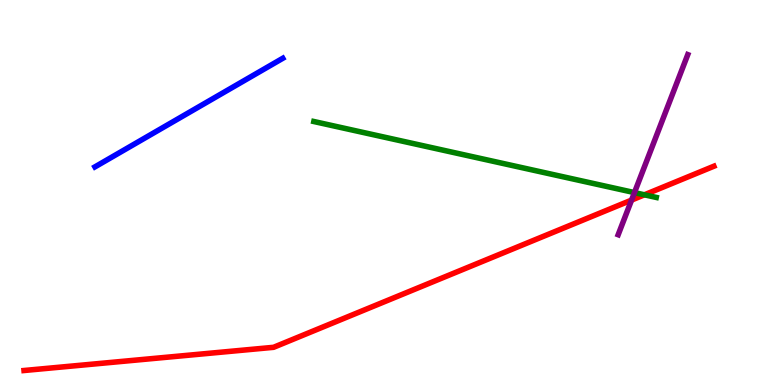[{'lines': ['blue', 'red'], 'intersections': []}, {'lines': ['green', 'red'], 'intersections': [{'x': 8.32, 'y': 4.94}]}, {'lines': ['purple', 'red'], 'intersections': [{'x': 8.15, 'y': 4.8}]}, {'lines': ['blue', 'green'], 'intersections': []}, {'lines': ['blue', 'purple'], 'intersections': []}, {'lines': ['green', 'purple'], 'intersections': [{'x': 8.19, 'y': 5.0}]}]